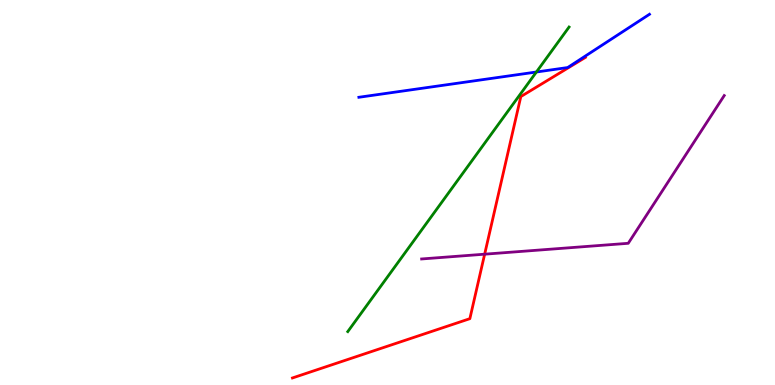[{'lines': ['blue', 'red'], 'intersections': []}, {'lines': ['green', 'red'], 'intersections': []}, {'lines': ['purple', 'red'], 'intersections': [{'x': 6.25, 'y': 3.4}]}, {'lines': ['blue', 'green'], 'intersections': [{'x': 6.92, 'y': 8.13}]}, {'lines': ['blue', 'purple'], 'intersections': []}, {'lines': ['green', 'purple'], 'intersections': []}]